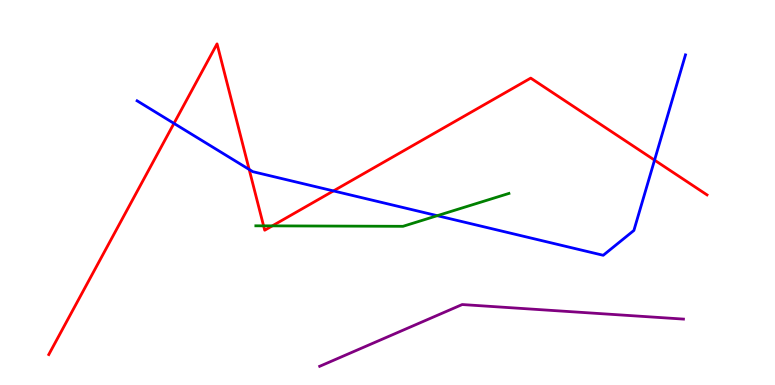[{'lines': ['blue', 'red'], 'intersections': [{'x': 2.24, 'y': 6.8}, {'x': 3.22, 'y': 5.6}, {'x': 4.3, 'y': 5.04}, {'x': 8.45, 'y': 5.84}]}, {'lines': ['green', 'red'], 'intersections': [{'x': 3.4, 'y': 4.13}, {'x': 3.51, 'y': 4.13}]}, {'lines': ['purple', 'red'], 'intersections': []}, {'lines': ['blue', 'green'], 'intersections': [{'x': 5.64, 'y': 4.4}]}, {'lines': ['blue', 'purple'], 'intersections': []}, {'lines': ['green', 'purple'], 'intersections': []}]